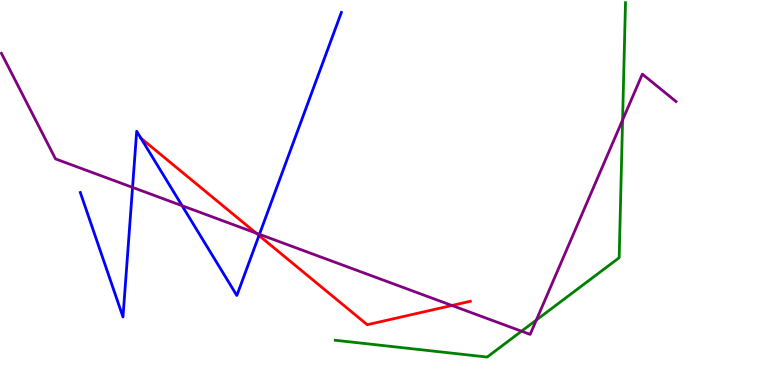[{'lines': ['blue', 'red'], 'intersections': [{'x': 1.82, 'y': 6.41}, {'x': 3.34, 'y': 3.88}]}, {'lines': ['green', 'red'], 'intersections': []}, {'lines': ['purple', 'red'], 'intersections': [{'x': 3.3, 'y': 3.95}, {'x': 5.83, 'y': 2.07}]}, {'lines': ['blue', 'green'], 'intersections': []}, {'lines': ['blue', 'purple'], 'intersections': [{'x': 1.71, 'y': 5.13}, {'x': 2.35, 'y': 4.66}, {'x': 3.35, 'y': 3.91}]}, {'lines': ['green', 'purple'], 'intersections': [{'x': 6.73, 'y': 1.4}, {'x': 6.92, 'y': 1.69}, {'x': 8.03, 'y': 6.88}]}]